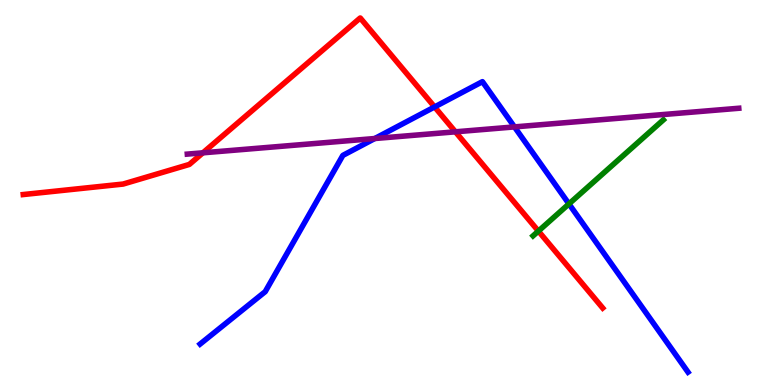[{'lines': ['blue', 'red'], 'intersections': [{'x': 5.61, 'y': 7.22}]}, {'lines': ['green', 'red'], 'intersections': [{'x': 6.95, 'y': 4.0}]}, {'lines': ['purple', 'red'], 'intersections': [{'x': 2.62, 'y': 6.03}, {'x': 5.88, 'y': 6.58}]}, {'lines': ['blue', 'green'], 'intersections': [{'x': 7.34, 'y': 4.7}]}, {'lines': ['blue', 'purple'], 'intersections': [{'x': 4.84, 'y': 6.4}, {'x': 6.64, 'y': 6.7}]}, {'lines': ['green', 'purple'], 'intersections': []}]